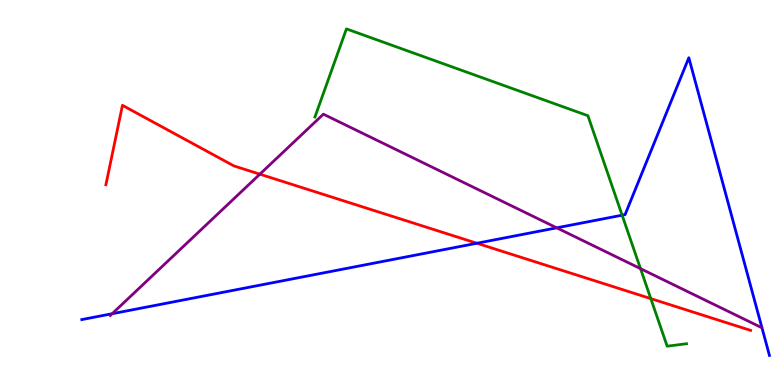[{'lines': ['blue', 'red'], 'intersections': [{'x': 6.15, 'y': 3.68}]}, {'lines': ['green', 'red'], 'intersections': [{'x': 8.4, 'y': 2.24}]}, {'lines': ['purple', 'red'], 'intersections': [{'x': 3.35, 'y': 5.48}]}, {'lines': ['blue', 'green'], 'intersections': [{'x': 8.03, 'y': 4.41}]}, {'lines': ['blue', 'purple'], 'intersections': [{'x': 1.45, 'y': 1.85}, {'x': 7.18, 'y': 4.08}]}, {'lines': ['green', 'purple'], 'intersections': [{'x': 8.26, 'y': 3.02}]}]